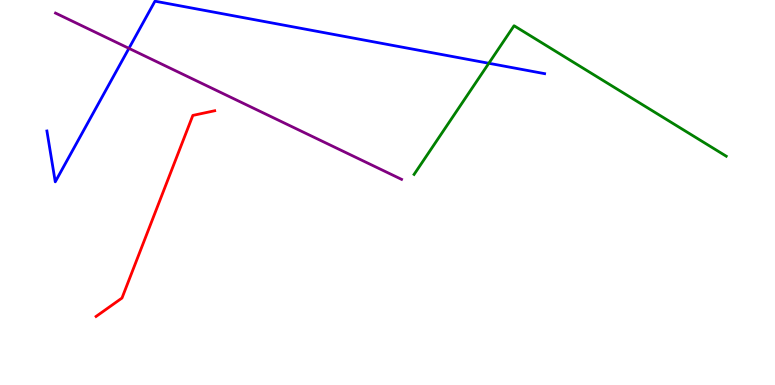[{'lines': ['blue', 'red'], 'intersections': []}, {'lines': ['green', 'red'], 'intersections': []}, {'lines': ['purple', 'red'], 'intersections': []}, {'lines': ['blue', 'green'], 'intersections': [{'x': 6.31, 'y': 8.36}]}, {'lines': ['blue', 'purple'], 'intersections': [{'x': 1.66, 'y': 8.74}]}, {'lines': ['green', 'purple'], 'intersections': []}]